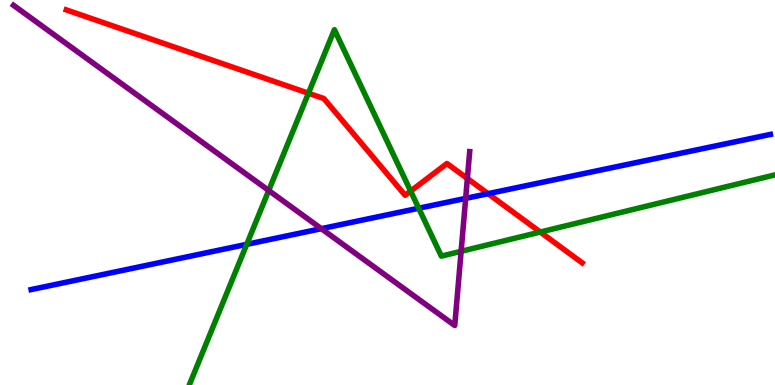[{'lines': ['blue', 'red'], 'intersections': [{'x': 6.3, 'y': 4.97}]}, {'lines': ['green', 'red'], 'intersections': [{'x': 3.98, 'y': 7.58}, {'x': 5.3, 'y': 5.04}, {'x': 6.97, 'y': 3.97}]}, {'lines': ['purple', 'red'], 'intersections': [{'x': 6.03, 'y': 5.36}]}, {'lines': ['blue', 'green'], 'intersections': [{'x': 3.18, 'y': 3.65}, {'x': 5.4, 'y': 4.59}]}, {'lines': ['blue', 'purple'], 'intersections': [{'x': 4.15, 'y': 4.06}, {'x': 6.01, 'y': 4.85}]}, {'lines': ['green', 'purple'], 'intersections': [{'x': 3.47, 'y': 5.05}, {'x': 5.95, 'y': 3.47}]}]